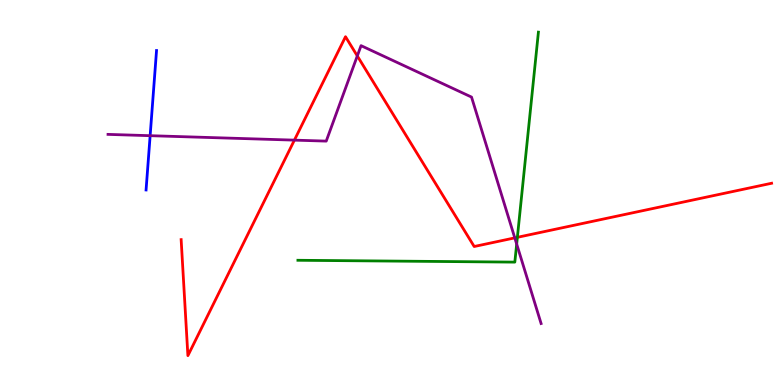[{'lines': ['blue', 'red'], 'intersections': []}, {'lines': ['green', 'red'], 'intersections': [{'x': 6.68, 'y': 3.84}]}, {'lines': ['purple', 'red'], 'intersections': [{'x': 3.8, 'y': 6.36}, {'x': 4.61, 'y': 8.55}, {'x': 6.64, 'y': 3.82}]}, {'lines': ['blue', 'green'], 'intersections': []}, {'lines': ['blue', 'purple'], 'intersections': [{'x': 1.94, 'y': 6.48}]}, {'lines': ['green', 'purple'], 'intersections': [{'x': 6.67, 'y': 3.66}]}]